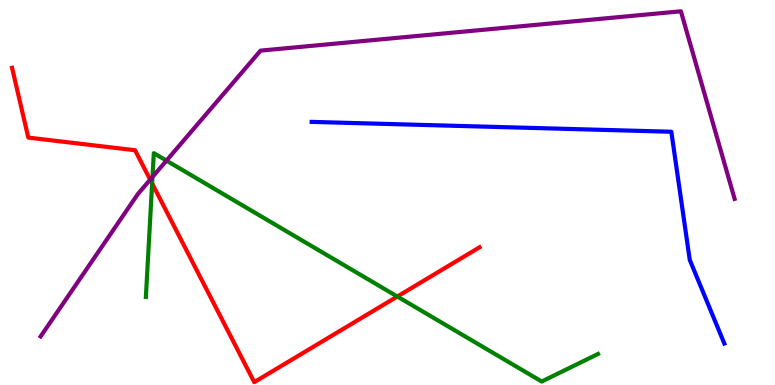[{'lines': ['blue', 'red'], 'intersections': []}, {'lines': ['green', 'red'], 'intersections': [{'x': 1.96, 'y': 5.23}, {'x': 5.13, 'y': 2.3}]}, {'lines': ['purple', 'red'], 'intersections': [{'x': 1.94, 'y': 5.33}]}, {'lines': ['blue', 'green'], 'intersections': []}, {'lines': ['blue', 'purple'], 'intersections': []}, {'lines': ['green', 'purple'], 'intersections': [{'x': 1.97, 'y': 5.4}, {'x': 2.15, 'y': 5.83}]}]